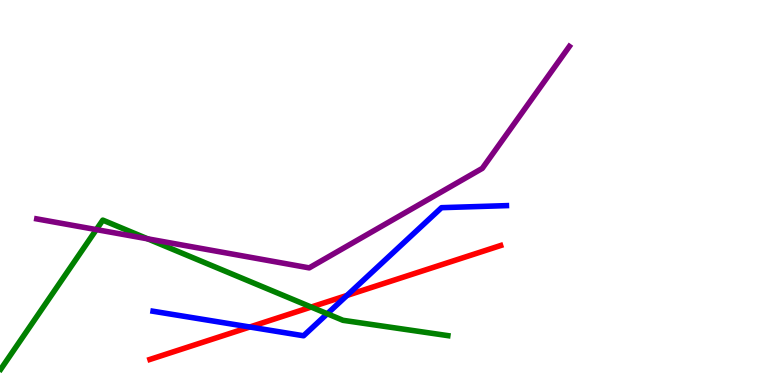[{'lines': ['blue', 'red'], 'intersections': [{'x': 3.22, 'y': 1.51}, {'x': 4.48, 'y': 2.33}]}, {'lines': ['green', 'red'], 'intersections': [{'x': 4.02, 'y': 2.02}]}, {'lines': ['purple', 'red'], 'intersections': []}, {'lines': ['blue', 'green'], 'intersections': [{'x': 4.22, 'y': 1.85}]}, {'lines': ['blue', 'purple'], 'intersections': []}, {'lines': ['green', 'purple'], 'intersections': [{'x': 1.24, 'y': 4.04}, {'x': 1.9, 'y': 3.8}]}]